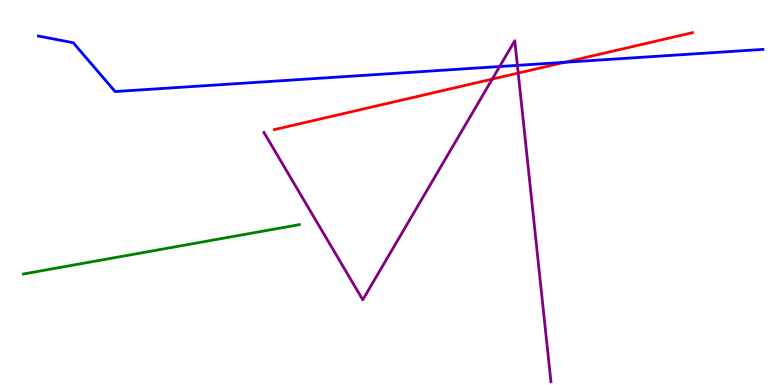[{'lines': ['blue', 'red'], 'intersections': [{'x': 7.29, 'y': 8.38}]}, {'lines': ['green', 'red'], 'intersections': []}, {'lines': ['purple', 'red'], 'intersections': [{'x': 6.35, 'y': 7.95}, {'x': 6.69, 'y': 8.1}]}, {'lines': ['blue', 'green'], 'intersections': []}, {'lines': ['blue', 'purple'], 'intersections': [{'x': 6.45, 'y': 8.27}, {'x': 6.68, 'y': 8.3}]}, {'lines': ['green', 'purple'], 'intersections': []}]